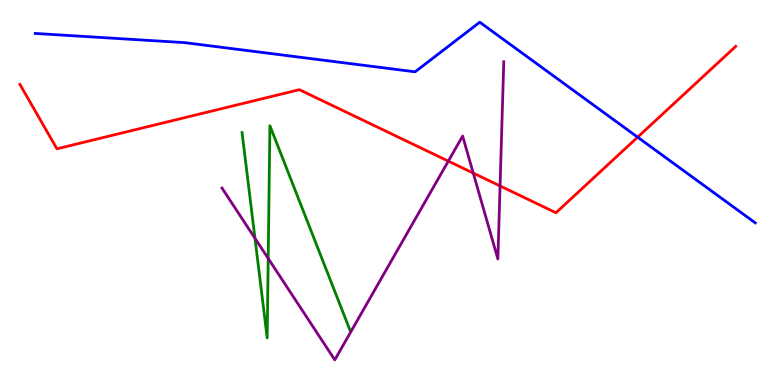[{'lines': ['blue', 'red'], 'intersections': [{'x': 8.23, 'y': 6.44}]}, {'lines': ['green', 'red'], 'intersections': []}, {'lines': ['purple', 'red'], 'intersections': [{'x': 5.78, 'y': 5.82}, {'x': 6.11, 'y': 5.5}, {'x': 6.45, 'y': 5.17}]}, {'lines': ['blue', 'green'], 'intersections': []}, {'lines': ['blue', 'purple'], 'intersections': []}, {'lines': ['green', 'purple'], 'intersections': [{'x': 3.29, 'y': 3.81}, {'x': 3.46, 'y': 3.29}]}]